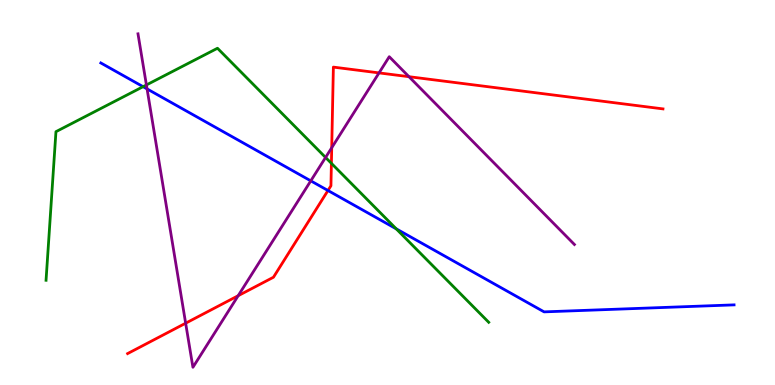[{'lines': ['blue', 'red'], 'intersections': [{'x': 4.23, 'y': 5.05}]}, {'lines': ['green', 'red'], 'intersections': [{'x': 4.28, 'y': 5.76}]}, {'lines': ['purple', 'red'], 'intersections': [{'x': 2.4, 'y': 1.61}, {'x': 3.07, 'y': 2.32}, {'x': 4.28, 'y': 6.16}, {'x': 4.89, 'y': 8.11}, {'x': 5.28, 'y': 8.01}]}, {'lines': ['blue', 'green'], 'intersections': [{'x': 1.85, 'y': 7.75}, {'x': 5.11, 'y': 4.06}]}, {'lines': ['blue', 'purple'], 'intersections': [{'x': 1.9, 'y': 7.69}, {'x': 4.01, 'y': 5.3}]}, {'lines': ['green', 'purple'], 'intersections': [{'x': 1.89, 'y': 7.79}, {'x': 4.2, 'y': 5.91}]}]